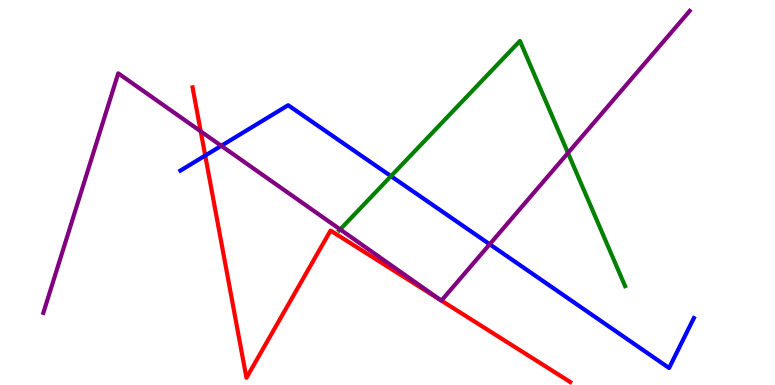[{'lines': ['blue', 'red'], 'intersections': [{'x': 2.65, 'y': 5.96}]}, {'lines': ['green', 'red'], 'intersections': []}, {'lines': ['purple', 'red'], 'intersections': [{'x': 2.59, 'y': 6.59}, {'x': 5.69, 'y': 2.19}, {'x': 5.7, 'y': 2.19}]}, {'lines': ['blue', 'green'], 'intersections': [{'x': 5.04, 'y': 5.42}]}, {'lines': ['blue', 'purple'], 'intersections': [{'x': 2.86, 'y': 6.21}, {'x': 6.32, 'y': 3.66}]}, {'lines': ['green', 'purple'], 'intersections': [{'x': 4.39, 'y': 4.04}, {'x': 7.33, 'y': 6.03}]}]